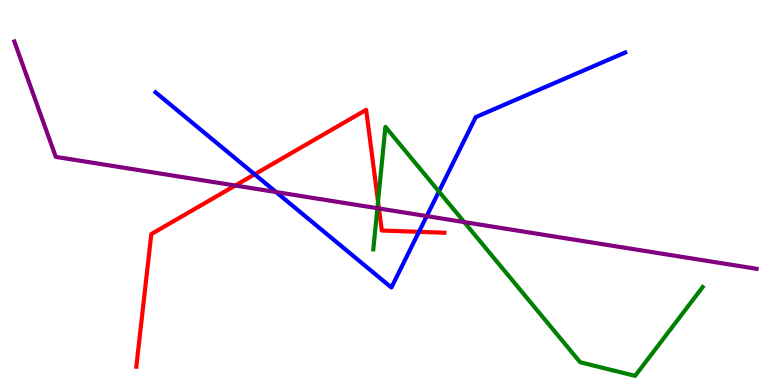[{'lines': ['blue', 'red'], 'intersections': [{'x': 3.29, 'y': 5.47}, {'x': 5.41, 'y': 3.98}]}, {'lines': ['green', 'red'], 'intersections': [{'x': 4.88, 'y': 4.76}]}, {'lines': ['purple', 'red'], 'intersections': [{'x': 3.04, 'y': 5.18}, {'x': 4.89, 'y': 4.59}]}, {'lines': ['blue', 'green'], 'intersections': [{'x': 5.66, 'y': 5.03}]}, {'lines': ['blue', 'purple'], 'intersections': [{'x': 3.56, 'y': 5.01}, {'x': 5.51, 'y': 4.39}]}, {'lines': ['green', 'purple'], 'intersections': [{'x': 4.87, 'y': 4.59}, {'x': 5.99, 'y': 4.23}]}]